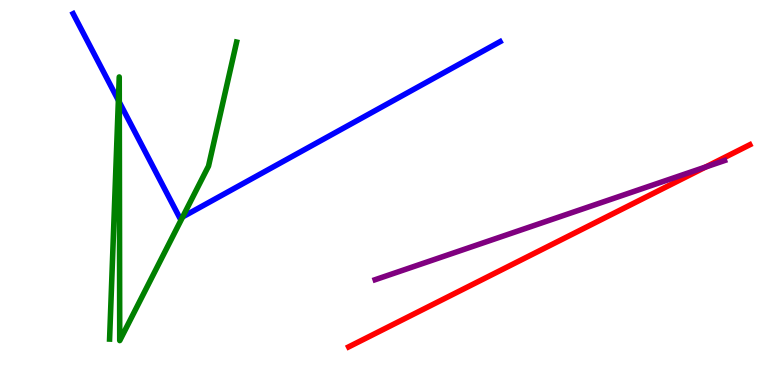[{'lines': ['blue', 'red'], 'intersections': []}, {'lines': ['green', 'red'], 'intersections': []}, {'lines': ['purple', 'red'], 'intersections': [{'x': 9.11, 'y': 5.66}]}, {'lines': ['blue', 'green'], 'intersections': [{'x': 1.53, 'y': 7.39}, {'x': 1.54, 'y': 7.35}, {'x': 2.36, 'y': 4.37}]}, {'lines': ['blue', 'purple'], 'intersections': []}, {'lines': ['green', 'purple'], 'intersections': []}]